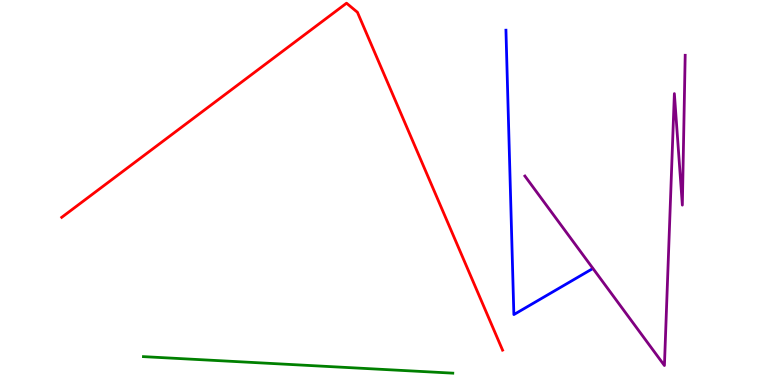[{'lines': ['blue', 'red'], 'intersections': []}, {'lines': ['green', 'red'], 'intersections': []}, {'lines': ['purple', 'red'], 'intersections': []}, {'lines': ['blue', 'green'], 'intersections': []}, {'lines': ['blue', 'purple'], 'intersections': []}, {'lines': ['green', 'purple'], 'intersections': []}]